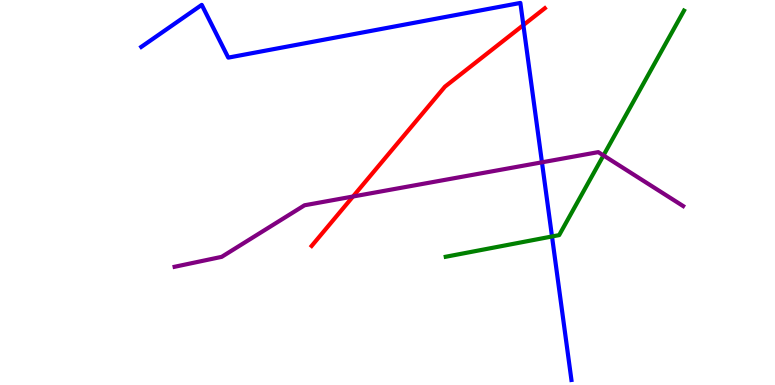[{'lines': ['blue', 'red'], 'intersections': [{'x': 6.75, 'y': 9.35}]}, {'lines': ['green', 'red'], 'intersections': []}, {'lines': ['purple', 'red'], 'intersections': [{'x': 4.55, 'y': 4.9}]}, {'lines': ['blue', 'green'], 'intersections': [{'x': 7.12, 'y': 3.86}]}, {'lines': ['blue', 'purple'], 'intersections': [{'x': 6.99, 'y': 5.78}]}, {'lines': ['green', 'purple'], 'intersections': [{'x': 7.79, 'y': 5.96}]}]